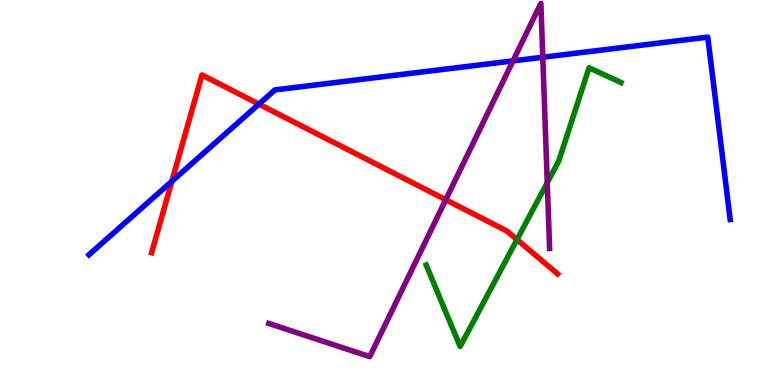[{'lines': ['blue', 'red'], 'intersections': [{'x': 2.22, 'y': 5.29}, {'x': 3.34, 'y': 7.3}]}, {'lines': ['green', 'red'], 'intersections': [{'x': 6.67, 'y': 3.78}]}, {'lines': ['purple', 'red'], 'intersections': [{'x': 5.75, 'y': 4.81}]}, {'lines': ['blue', 'green'], 'intersections': []}, {'lines': ['blue', 'purple'], 'intersections': [{'x': 6.62, 'y': 8.42}, {'x': 7.0, 'y': 8.51}]}, {'lines': ['green', 'purple'], 'intersections': [{'x': 7.06, 'y': 5.26}]}]